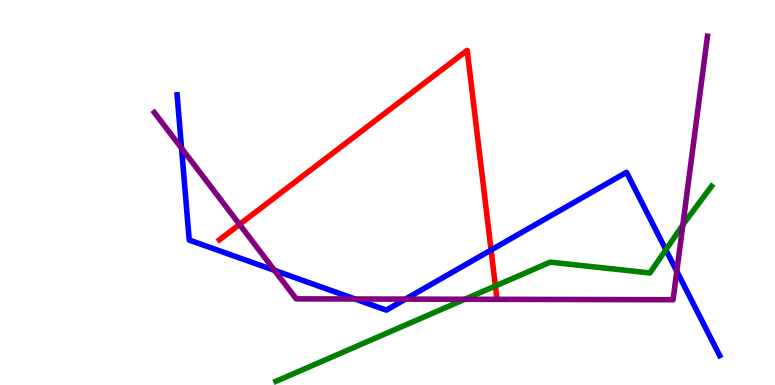[{'lines': ['blue', 'red'], 'intersections': [{'x': 6.34, 'y': 3.51}]}, {'lines': ['green', 'red'], 'intersections': [{'x': 6.39, 'y': 2.57}]}, {'lines': ['purple', 'red'], 'intersections': [{'x': 3.09, 'y': 4.17}]}, {'lines': ['blue', 'green'], 'intersections': [{'x': 8.59, 'y': 3.51}]}, {'lines': ['blue', 'purple'], 'intersections': [{'x': 2.34, 'y': 6.15}, {'x': 3.54, 'y': 2.98}, {'x': 4.58, 'y': 2.23}, {'x': 5.23, 'y': 2.23}, {'x': 8.73, 'y': 2.95}]}, {'lines': ['green', 'purple'], 'intersections': [{'x': 6.0, 'y': 2.23}, {'x': 8.81, 'y': 4.16}]}]